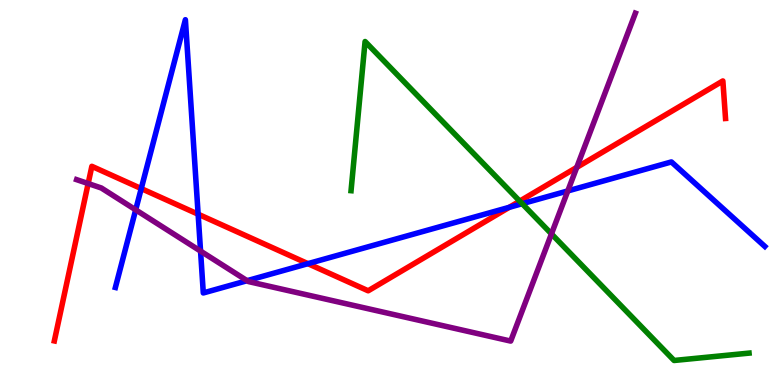[{'lines': ['blue', 'red'], 'intersections': [{'x': 1.82, 'y': 5.1}, {'x': 2.56, 'y': 4.44}, {'x': 3.97, 'y': 3.15}, {'x': 6.57, 'y': 4.62}]}, {'lines': ['green', 'red'], 'intersections': [{'x': 6.71, 'y': 4.78}]}, {'lines': ['purple', 'red'], 'intersections': [{'x': 1.14, 'y': 5.23}, {'x': 7.44, 'y': 5.65}]}, {'lines': ['blue', 'green'], 'intersections': [{'x': 6.74, 'y': 4.71}]}, {'lines': ['blue', 'purple'], 'intersections': [{'x': 1.75, 'y': 4.55}, {'x': 2.59, 'y': 3.48}, {'x': 3.19, 'y': 2.71}, {'x': 7.33, 'y': 5.04}]}, {'lines': ['green', 'purple'], 'intersections': [{'x': 7.12, 'y': 3.92}]}]